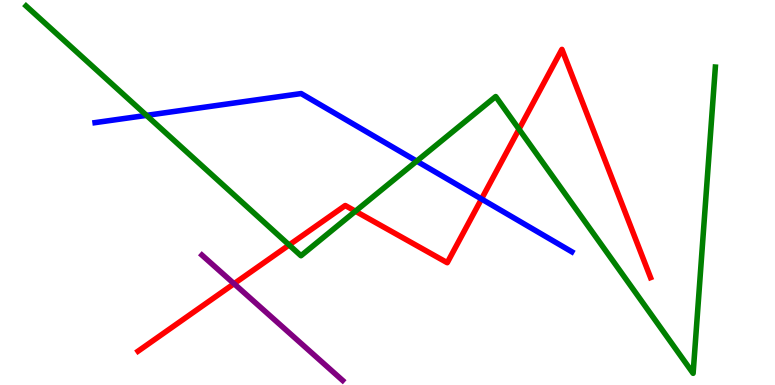[{'lines': ['blue', 'red'], 'intersections': [{'x': 6.21, 'y': 4.83}]}, {'lines': ['green', 'red'], 'intersections': [{'x': 3.73, 'y': 3.64}, {'x': 4.59, 'y': 4.51}, {'x': 6.7, 'y': 6.64}]}, {'lines': ['purple', 'red'], 'intersections': [{'x': 3.02, 'y': 2.63}]}, {'lines': ['blue', 'green'], 'intersections': [{'x': 1.89, 'y': 7.0}, {'x': 5.38, 'y': 5.82}]}, {'lines': ['blue', 'purple'], 'intersections': []}, {'lines': ['green', 'purple'], 'intersections': []}]